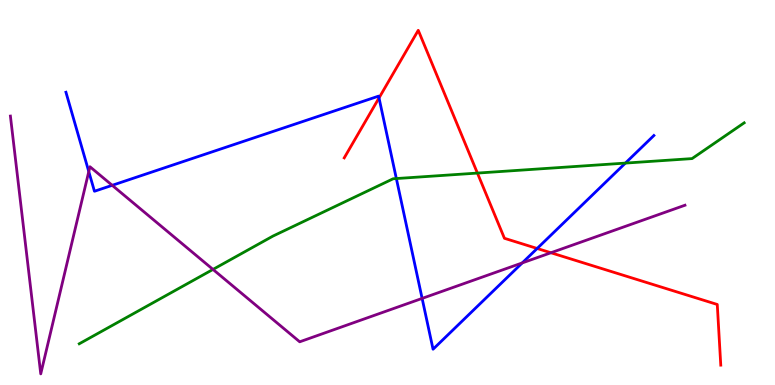[{'lines': ['blue', 'red'], 'intersections': [{'x': 4.89, 'y': 7.46}, {'x': 6.93, 'y': 3.55}]}, {'lines': ['green', 'red'], 'intersections': [{'x': 6.16, 'y': 5.5}]}, {'lines': ['purple', 'red'], 'intersections': [{'x': 7.11, 'y': 3.44}]}, {'lines': ['blue', 'green'], 'intersections': [{'x': 5.11, 'y': 5.36}, {'x': 8.07, 'y': 5.76}]}, {'lines': ['blue', 'purple'], 'intersections': [{'x': 1.15, 'y': 5.54}, {'x': 1.45, 'y': 5.19}, {'x': 5.45, 'y': 2.25}, {'x': 6.74, 'y': 3.17}]}, {'lines': ['green', 'purple'], 'intersections': [{'x': 2.75, 'y': 3.0}]}]